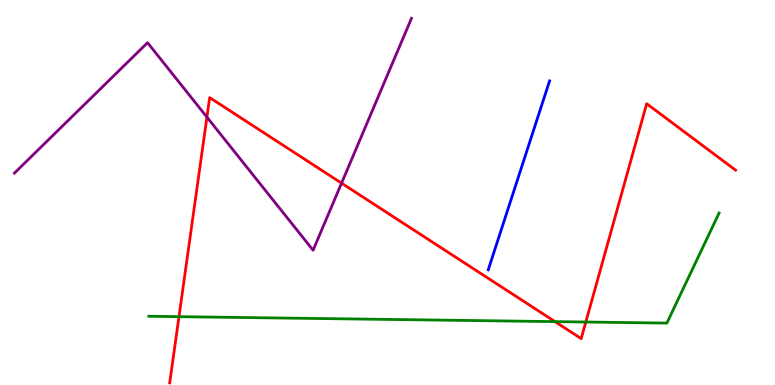[{'lines': ['blue', 'red'], 'intersections': []}, {'lines': ['green', 'red'], 'intersections': [{'x': 2.31, 'y': 1.77}, {'x': 7.16, 'y': 1.65}, {'x': 7.56, 'y': 1.64}]}, {'lines': ['purple', 'red'], 'intersections': [{'x': 2.67, 'y': 6.96}, {'x': 4.41, 'y': 5.24}]}, {'lines': ['blue', 'green'], 'intersections': []}, {'lines': ['blue', 'purple'], 'intersections': []}, {'lines': ['green', 'purple'], 'intersections': []}]